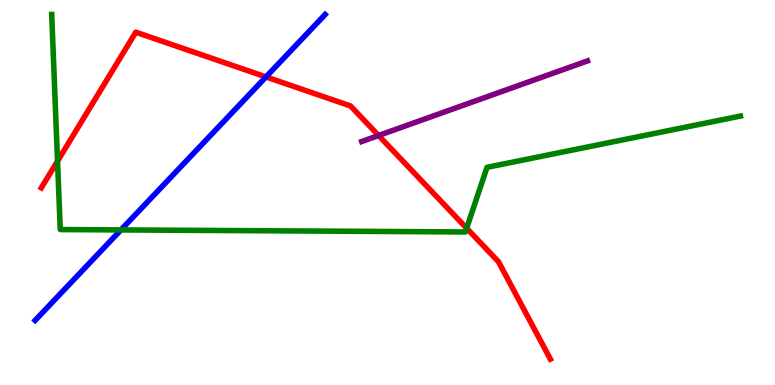[{'lines': ['blue', 'red'], 'intersections': [{'x': 3.43, 'y': 8.0}]}, {'lines': ['green', 'red'], 'intersections': [{'x': 0.742, 'y': 5.81}, {'x': 6.02, 'y': 4.07}]}, {'lines': ['purple', 'red'], 'intersections': [{'x': 4.88, 'y': 6.48}]}, {'lines': ['blue', 'green'], 'intersections': [{'x': 1.56, 'y': 4.03}]}, {'lines': ['blue', 'purple'], 'intersections': []}, {'lines': ['green', 'purple'], 'intersections': []}]